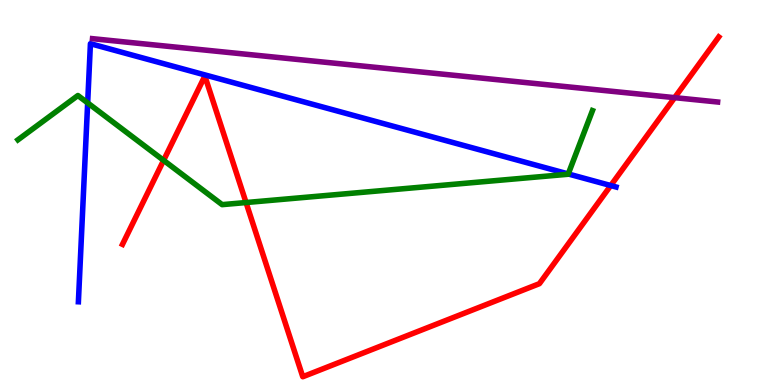[{'lines': ['blue', 'red'], 'intersections': [{'x': 7.88, 'y': 5.18}]}, {'lines': ['green', 'red'], 'intersections': [{'x': 2.11, 'y': 5.84}, {'x': 3.17, 'y': 4.74}]}, {'lines': ['purple', 'red'], 'intersections': [{'x': 8.71, 'y': 7.46}]}, {'lines': ['blue', 'green'], 'intersections': [{'x': 1.13, 'y': 7.33}, {'x': 7.33, 'y': 5.48}]}, {'lines': ['blue', 'purple'], 'intersections': []}, {'lines': ['green', 'purple'], 'intersections': []}]